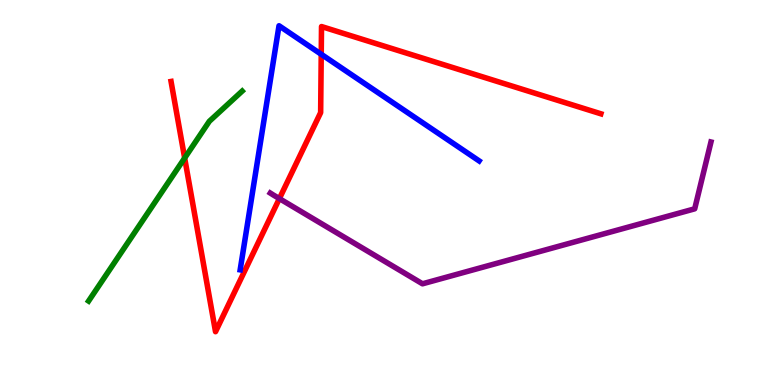[{'lines': ['blue', 'red'], 'intersections': [{'x': 4.14, 'y': 8.59}]}, {'lines': ['green', 'red'], 'intersections': [{'x': 2.38, 'y': 5.9}]}, {'lines': ['purple', 'red'], 'intersections': [{'x': 3.6, 'y': 4.84}]}, {'lines': ['blue', 'green'], 'intersections': []}, {'lines': ['blue', 'purple'], 'intersections': []}, {'lines': ['green', 'purple'], 'intersections': []}]